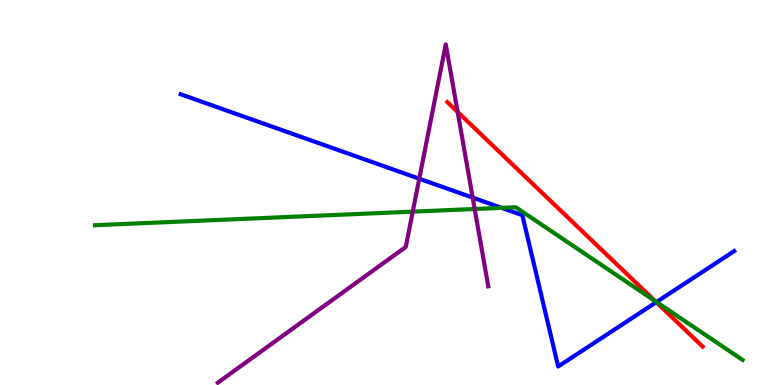[{'lines': ['blue', 'red'], 'intersections': [{'x': 8.47, 'y': 2.15}]}, {'lines': ['green', 'red'], 'intersections': [{'x': 8.45, 'y': 2.18}]}, {'lines': ['purple', 'red'], 'intersections': [{'x': 5.9, 'y': 7.09}]}, {'lines': ['blue', 'green'], 'intersections': [{'x': 6.47, 'y': 4.6}, {'x': 8.47, 'y': 2.16}]}, {'lines': ['blue', 'purple'], 'intersections': [{'x': 5.41, 'y': 5.36}, {'x': 6.1, 'y': 4.87}]}, {'lines': ['green', 'purple'], 'intersections': [{'x': 5.33, 'y': 4.5}, {'x': 6.12, 'y': 4.57}]}]